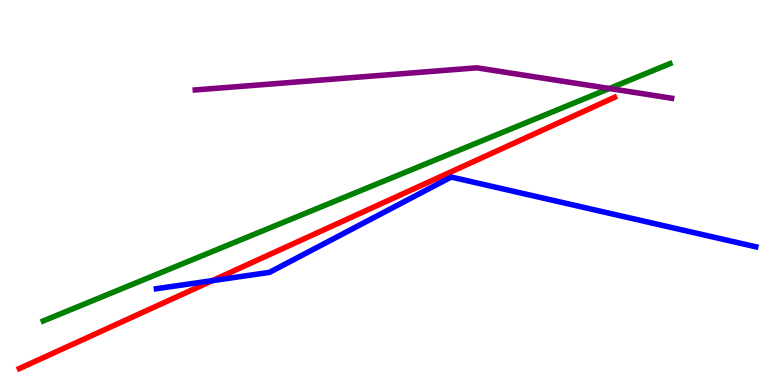[{'lines': ['blue', 'red'], 'intersections': [{'x': 2.74, 'y': 2.71}]}, {'lines': ['green', 'red'], 'intersections': []}, {'lines': ['purple', 'red'], 'intersections': []}, {'lines': ['blue', 'green'], 'intersections': []}, {'lines': ['blue', 'purple'], 'intersections': []}, {'lines': ['green', 'purple'], 'intersections': [{'x': 7.86, 'y': 7.7}]}]